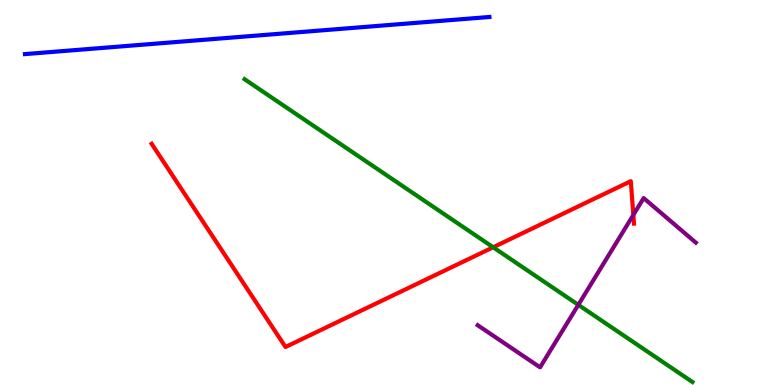[{'lines': ['blue', 'red'], 'intersections': []}, {'lines': ['green', 'red'], 'intersections': [{'x': 6.36, 'y': 3.58}]}, {'lines': ['purple', 'red'], 'intersections': [{'x': 8.17, 'y': 4.42}]}, {'lines': ['blue', 'green'], 'intersections': []}, {'lines': ['blue', 'purple'], 'intersections': []}, {'lines': ['green', 'purple'], 'intersections': [{'x': 7.46, 'y': 2.08}]}]